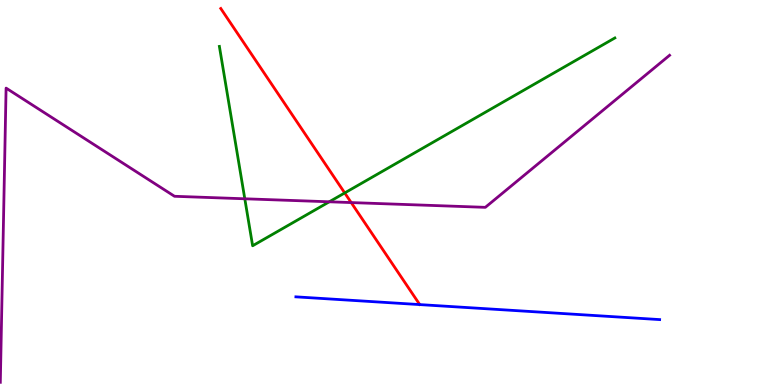[{'lines': ['blue', 'red'], 'intersections': []}, {'lines': ['green', 'red'], 'intersections': [{'x': 4.45, 'y': 4.99}]}, {'lines': ['purple', 'red'], 'intersections': [{'x': 4.53, 'y': 4.74}]}, {'lines': ['blue', 'green'], 'intersections': []}, {'lines': ['blue', 'purple'], 'intersections': []}, {'lines': ['green', 'purple'], 'intersections': [{'x': 3.16, 'y': 4.84}, {'x': 4.25, 'y': 4.76}]}]